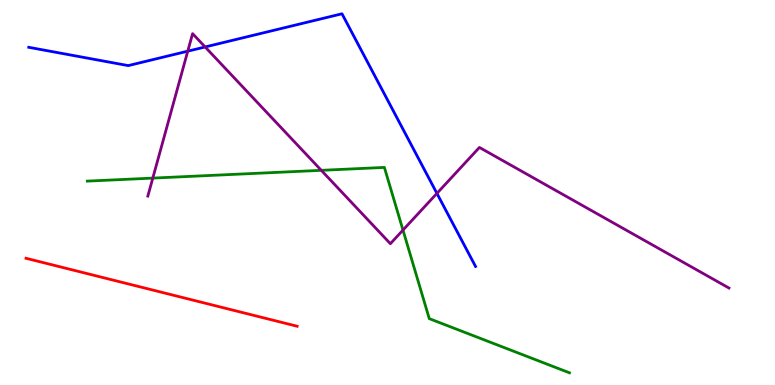[{'lines': ['blue', 'red'], 'intersections': []}, {'lines': ['green', 'red'], 'intersections': []}, {'lines': ['purple', 'red'], 'intersections': []}, {'lines': ['blue', 'green'], 'intersections': []}, {'lines': ['blue', 'purple'], 'intersections': [{'x': 2.42, 'y': 8.67}, {'x': 2.65, 'y': 8.78}, {'x': 5.64, 'y': 4.98}]}, {'lines': ['green', 'purple'], 'intersections': [{'x': 1.97, 'y': 5.37}, {'x': 4.15, 'y': 5.58}, {'x': 5.2, 'y': 4.02}]}]